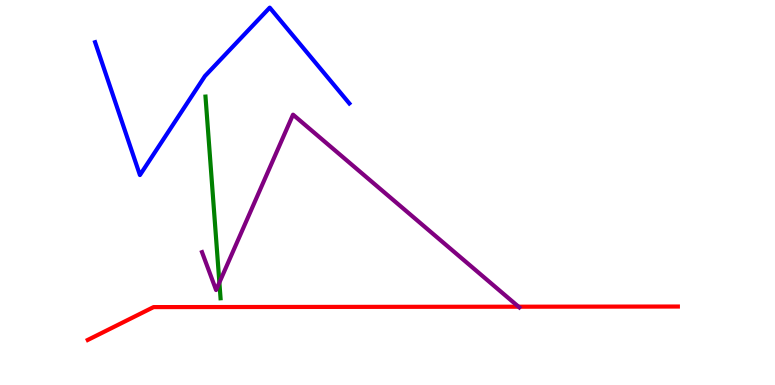[{'lines': ['blue', 'red'], 'intersections': []}, {'lines': ['green', 'red'], 'intersections': []}, {'lines': ['purple', 'red'], 'intersections': [{'x': 6.69, 'y': 2.03}]}, {'lines': ['blue', 'green'], 'intersections': []}, {'lines': ['blue', 'purple'], 'intersections': []}, {'lines': ['green', 'purple'], 'intersections': [{'x': 2.83, 'y': 2.66}]}]